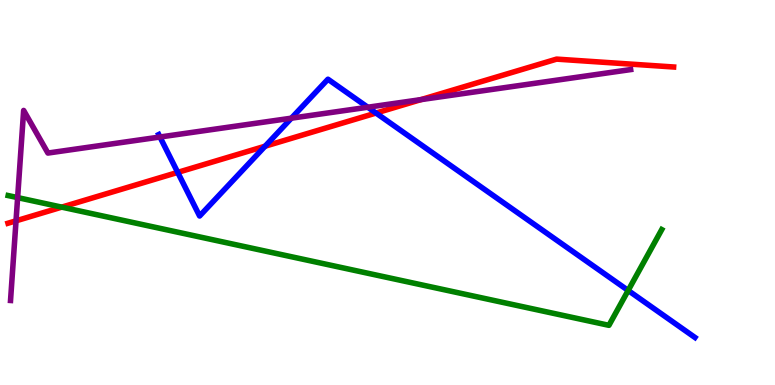[{'lines': ['blue', 'red'], 'intersections': [{'x': 2.29, 'y': 5.52}, {'x': 3.42, 'y': 6.2}, {'x': 4.85, 'y': 7.06}]}, {'lines': ['green', 'red'], 'intersections': [{'x': 0.797, 'y': 4.62}]}, {'lines': ['purple', 'red'], 'intersections': [{'x': 0.207, 'y': 4.26}, {'x': 5.43, 'y': 7.41}]}, {'lines': ['blue', 'green'], 'intersections': [{'x': 8.11, 'y': 2.46}]}, {'lines': ['blue', 'purple'], 'intersections': [{'x': 2.06, 'y': 6.44}, {'x': 3.76, 'y': 6.93}, {'x': 4.75, 'y': 7.21}]}, {'lines': ['green', 'purple'], 'intersections': [{'x': 0.227, 'y': 4.87}]}]